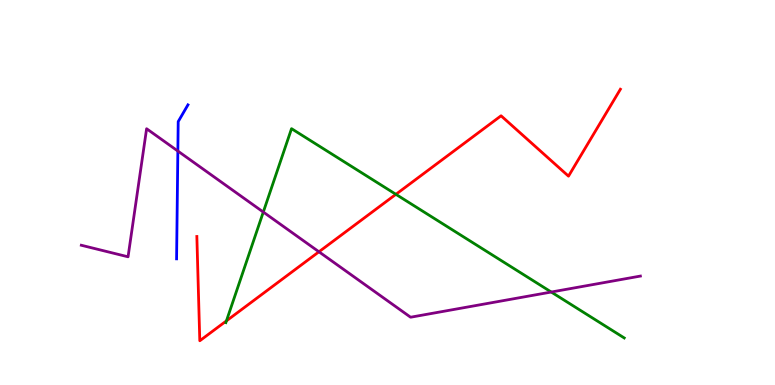[{'lines': ['blue', 'red'], 'intersections': []}, {'lines': ['green', 'red'], 'intersections': [{'x': 2.92, 'y': 1.67}, {'x': 5.11, 'y': 4.95}]}, {'lines': ['purple', 'red'], 'intersections': [{'x': 4.12, 'y': 3.46}]}, {'lines': ['blue', 'green'], 'intersections': []}, {'lines': ['blue', 'purple'], 'intersections': [{'x': 2.29, 'y': 6.08}]}, {'lines': ['green', 'purple'], 'intersections': [{'x': 3.4, 'y': 4.49}, {'x': 7.11, 'y': 2.41}]}]